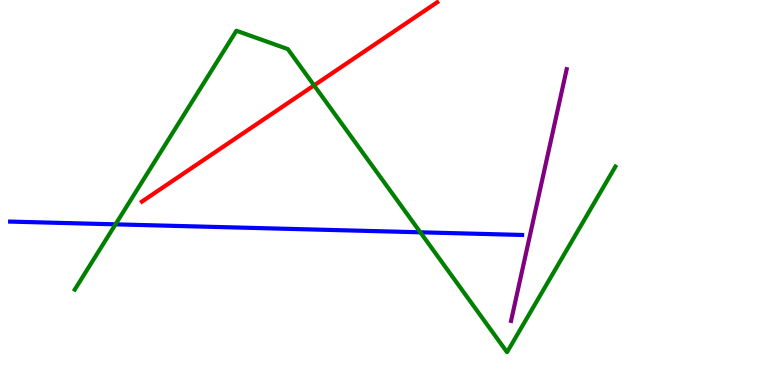[{'lines': ['blue', 'red'], 'intersections': []}, {'lines': ['green', 'red'], 'intersections': [{'x': 4.05, 'y': 7.78}]}, {'lines': ['purple', 'red'], 'intersections': []}, {'lines': ['blue', 'green'], 'intersections': [{'x': 1.49, 'y': 4.17}, {'x': 5.42, 'y': 3.97}]}, {'lines': ['blue', 'purple'], 'intersections': []}, {'lines': ['green', 'purple'], 'intersections': []}]